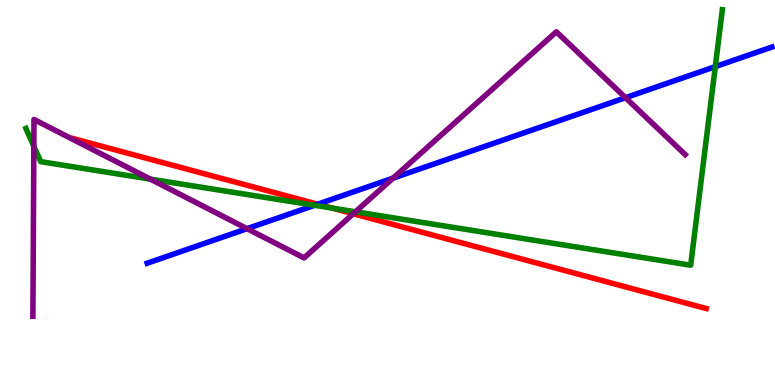[{'lines': ['blue', 'red'], 'intersections': [{'x': 4.1, 'y': 4.7}]}, {'lines': ['green', 'red'], 'intersections': [{'x': 4.29, 'y': 4.6}]}, {'lines': ['purple', 'red'], 'intersections': [{'x': 4.56, 'y': 4.45}]}, {'lines': ['blue', 'green'], 'intersections': [{'x': 4.06, 'y': 4.67}, {'x': 9.23, 'y': 8.27}]}, {'lines': ['blue', 'purple'], 'intersections': [{'x': 3.19, 'y': 4.06}, {'x': 5.07, 'y': 5.37}, {'x': 8.07, 'y': 7.46}]}, {'lines': ['green', 'purple'], 'intersections': [{'x': 0.437, 'y': 6.2}, {'x': 1.94, 'y': 5.35}, {'x': 4.59, 'y': 4.5}]}]